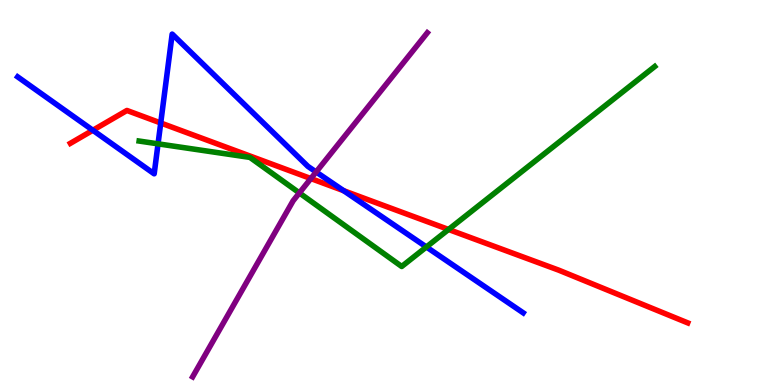[{'lines': ['blue', 'red'], 'intersections': [{'x': 1.2, 'y': 6.62}, {'x': 2.07, 'y': 6.81}, {'x': 4.43, 'y': 5.05}]}, {'lines': ['green', 'red'], 'intersections': [{'x': 5.79, 'y': 4.04}]}, {'lines': ['purple', 'red'], 'intersections': [{'x': 4.01, 'y': 5.36}]}, {'lines': ['blue', 'green'], 'intersections': [{'x': 2.04, 'y': 6.26}, {'x': 5.5, 'y': 3.59}]}, {'lines': ['blue', 'purple'], 'intersections': [{'x': 4.08, 'y': 5.53}]}, {'lines': ['green', 'purple'], 'intersections': [{'x': 3.86, 'y': 4.99}]}]